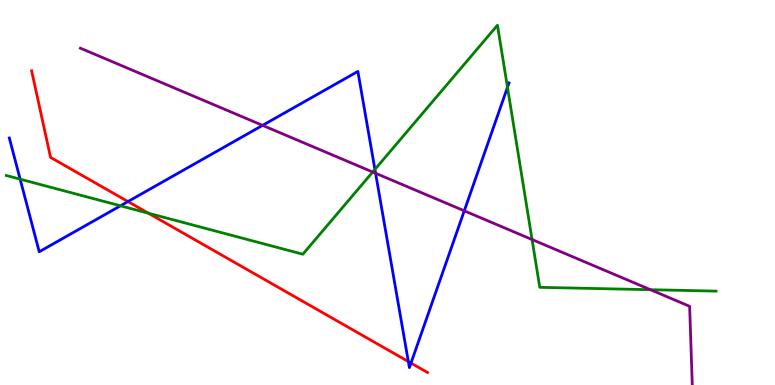[{'lines': ['blue', 'red'], 'intersections': [{'x': 1.65, 'y': 4.76}, {'x': 5.27, 'y': 0.609}, {'x': 5.3, 'y': 0.57}]}, {'lines': ['green', 'red'], 'intersections': [{'x': 1.91, 'y': 4.46}]}, {'lines': ['purple', 'red'], 'intersections': []}, {'lines': ['blue', 'green'], 'intersections': [{'x': 0.26, 'y': 5.35}, {'x': 1.55, 'y': 4.65}, {'x': 4.84, 'y': 5.6}, {'x': 6.55, 'y': 7.73}]}, {'lines': ['blue', 'purple'], 'intersections': [{'x': 3.39, 'y': 6.74}, {'x': 4.85, 'y': 5.5}, {'x': 5.99, 'y': 4.52}]}, {'lines': ['green', 'purple'], 'intersections': [{'x': 4.81, 'y': 5.53}, {'x': 6.87, 'y': 3.78}, {'x': 8.39, 'y': 2.48}]}]